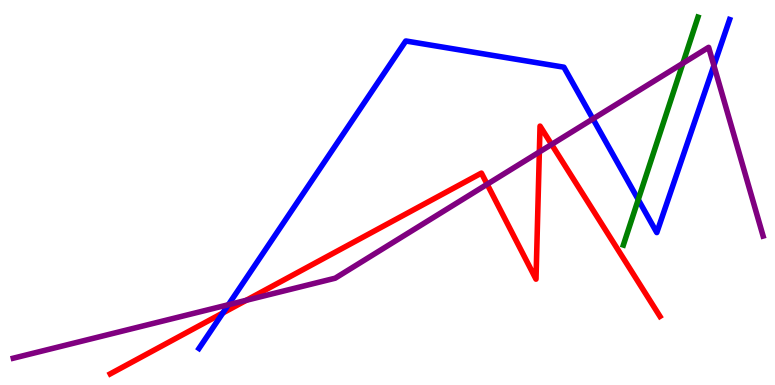[{'lines': ['blue', 'red'], 'intersections': [{'x': 2.88, 'y': 1.87}]}, {'lines': ['green', 'red'], 'intersections': []}, {'lines': ['purple', 'red'], 'intersections': [{'x': 3.18, 'y': 2.2}, {'x': 6.29, 'y': 5.21}, {'x': 6.96, 'y': 6.05}, {'x': 7.12, 'y': 6.25}]}, {'lines': ['blue', 'green'], 'intersections': [{'x': 8.24, 'y': 4.82}]}, {'lines': ['blue', 'purple'], 'intersections': [{'x': 2.95, 'y': 2.08}, {'x': 7.65, 'y': 6.91}, {'x': 9.21, 'y': 8.3}]}, {'lines': ['green', 'purple'], 'intersections': [{'x': 8.81, 'y': 8.36}]}]